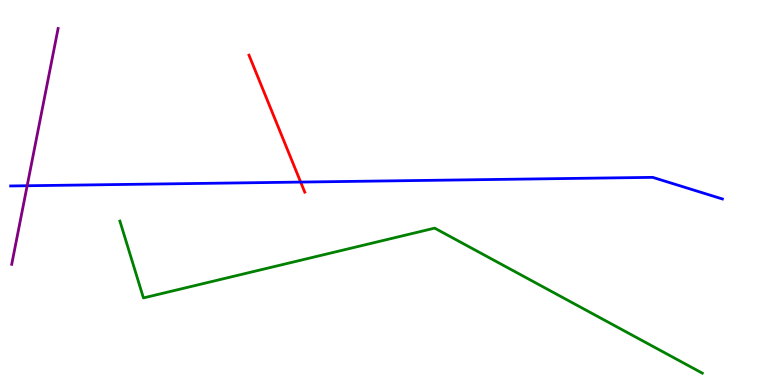[{'lines': ['blue', 'red'], 'intersections': [{'x': 3.88, 'y': 5.27}]}, {'lines': ['green', 'red'], 'intersections': []}, {'lines': ['purple', 'red'], 'intersections': []}, {'lines': ['blue', 'green'], 'intersections': []}, {'lines': ['blue', 'purple'], 'intersections': [{'x': 0.351, 'y': 5.18}]}, {'lines': ['green', 'purple'], 'intersections': []}]